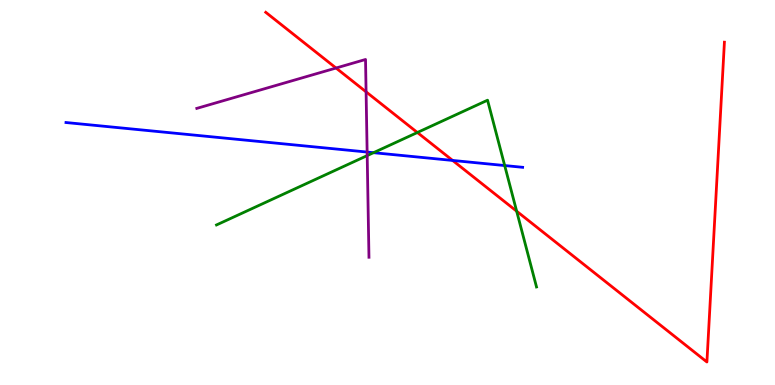[{'lines': ['blue', 'red'], 'intersections': [{'x': 5.84, 'y': 5.83}]}, {'lines': ['green', 'red'], 'intersections': [{'x': 5.39, 'y': 6.56}, {'x': 6.67, 'y': 4.51}]}, {'lines': ['purple', 'red'], 'intersections': [{'x': 4.34, 'y': 8.23}, {'x': 4.72, 'y': 7.61}]}, {'lines': ['blue', 'green'], 'intersections': [{'x': 4.82, 'y': 6.03}, {'x': 6.51, 'y': 5.7}]}, {'lines': ['blue', 'purple'], 'intersections': [{'x': 4.74, 'y': 6.05}]}, {'lines': ['green', 'purple'], 'intersections': [{'x': 4.74, 'y': 5.96}]}]